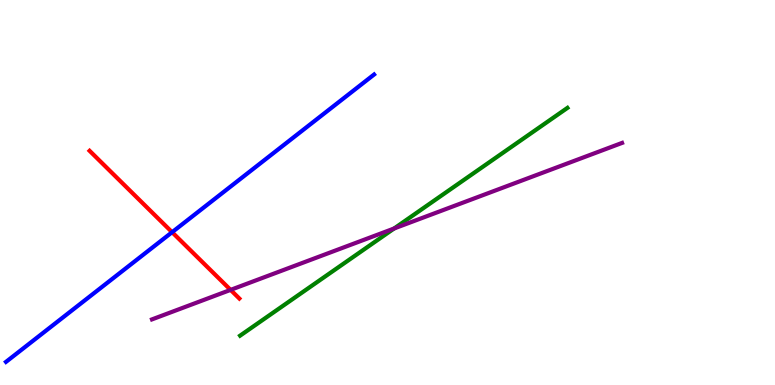[{'lines': ['blue', 'red'], 'intersections': [{'x': 2.22, 'y': 3.97}]}, {'lines': ['green', 'red'], 'intersections': []}, {'lines': ['purple', 'red'], 'intersections': [{'x': 2.98, 'y': 2.47}]}, {'lines': ['blue', 'green'], 'intersections': []}, {'lines': ['blue', 'purple'], 'intersections': []}, {'lines': ['green', 'purple'], 'intersections': [{'x': 5.09, 'y': 4.07}]}]